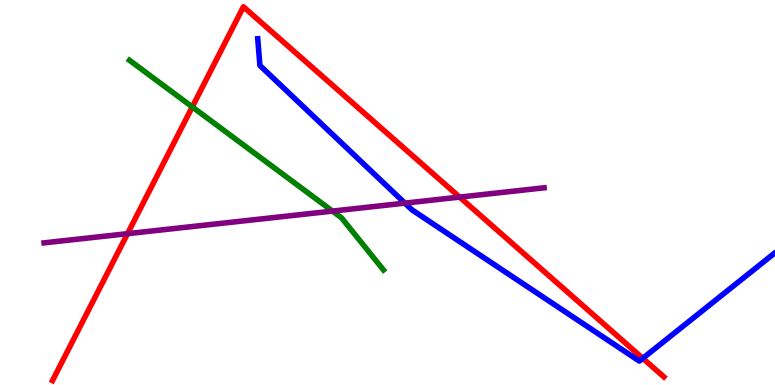[{'lines': ['blue', 'red'], 'intersections': [{'x': 8.29, 'y': 0.693}]}, {'lines': ['green', 'red'], 'intersections': [{'x': 2.48, 'y': 7.22}]}, {'lines': ['purple', 'red'], 'intersections': [{'x': 1.65, 'y': 3.93}, {'x': 5.93, 'y': 4.88}]}, {'lines': ['blue', 'green'], 'intersections': []}, {'lines': ['blue', 'purple'], 'intersections': [{'x': 5.22, 'y': 4.72}]}, {'lines': ['green', 'purple'], 'intersections': [{'x': 4.29, 'y': 4.52}]}]